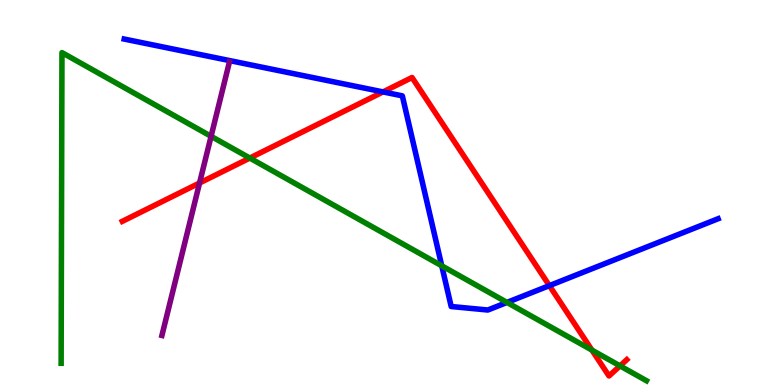[{'lines': ['blue', 'red'], 'intersections': [{'x': 4.94, 'y': 7.61}, {'x': 7.09, 'y': 2.58}]}, {'lines': ['green', 'red'], 'intersections': [{'x': 3.22, 'y': 5.89}, {'x': 7.64, 'y': 0.906}, {'x': 8.0, 'y': 0.497}]}, {'lines': ['purple', 'red'], 'intersections': [{'x': 2.57, 'y': 5.25}]}, {'lines': ['blue', 'green'], 'intersections': [{'x': 5.7, 'y': 3.1}, {'x': 6.54, 'y': 2.14}]}, {'lines': ['blue', 'purple'], 'intersections': []}, {'lines': ['green', 'purple'], 'intersections': [{'x': 2.72, 'y': 6.46}]}]